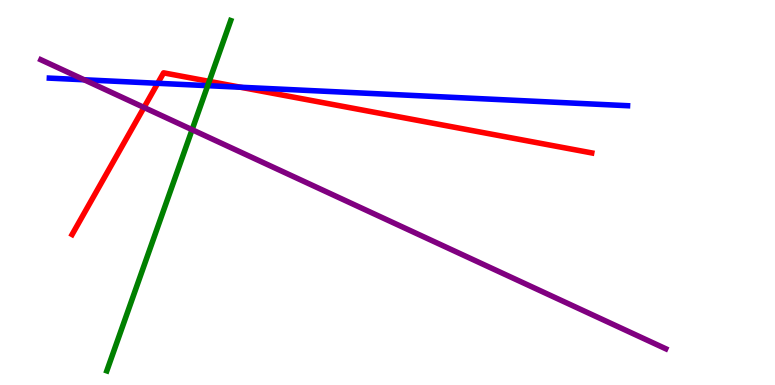[{'lines': ['blue', 'red'], 'intersections': [{'x': 2.03, 'y': 7.84}, {'x': 3.1, 'y': 7.73}]}, {'lines': ['green', 'red'], 'intersections': [{'x': 2.7, 'y': 7.89}]}, {'lines': ['purple', 'red'], 'intersections': [{'x': 1.86, 'y': 7.21}]}, {'lines': ['blue', 'green'], 'intersections': [{'x': 2.68, 'y': 7.77}]}, {'lines': ['blue', 'purple'], 'intersections': [{'x': 1.09, 'y': 7.93}]}, {'lines': ['green', 'purple'], 'intersections': [{'x': 2.48, 'y': 6.63}]}]